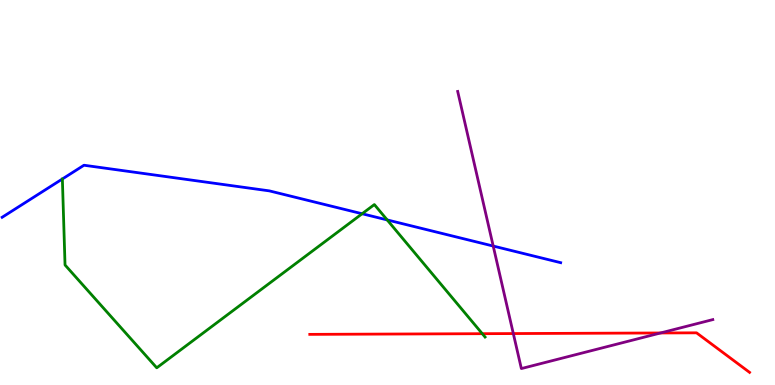[{'lines': ['blue', 'red'], 'intersections': []}, {'lines': ['green', 'red'], 'intersections': [{'x': 6.22, 'y': 1.33}]}, {'lines': ['purple', 'red'], 'intersections': [{'x': 6.62, 'y': 1.34}, {'x': 8.52, 'y': 1.35}]}, {'lines': ['blue', 'green'], 'intersections': [{'x': 4.67, 'y': 4.45}, {'x': 5.0, 'y': 4.29}]}, {'lines': ['blue', 'purple'], 'intersections': [{'x': 6.36, 'y': 3.61}]}, {'lines': ['green', 'purple'], 'intersections': []}]